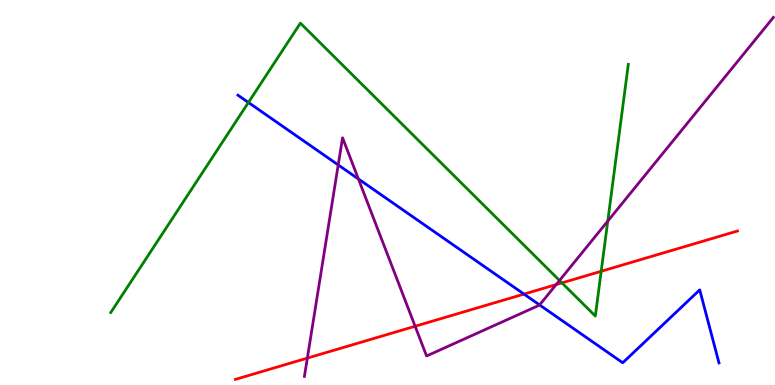[{'lines': ['blue', 'red'], 'intersections': [{'x': 6.76, 'y': 2.36}]}, {'lines': ['green', 'red'], 'intersections': [{'x': 7.25, 'y': 2.65}, {'x': 7.76, 'y': 2.95}]}, {'lines': ['purple', 'red'], 'intersections': [{'x': 3.97, 'y': 0.698}, {'x': 5.36, 'y': 1.53}, {'x': 7.18, 'y': 2.61}]}, {'lines': ['blue', 'green'], 'intersections': [{'x': 3.21, 'y': 7.34}]}, {'lines': ['blue', 'purple'], 'intersections': [{'x': 4.36, 'y': 5.72}, {'x': 4.62, 'y': 5.35}, {'x': 6.96, 'y': 2.08}]}, {'lines': ['green', 'purple'], 'intersections': [{'x': 7.22, 'y': 2.72}, {'x': 7.84, 'y': 4.26}]}]